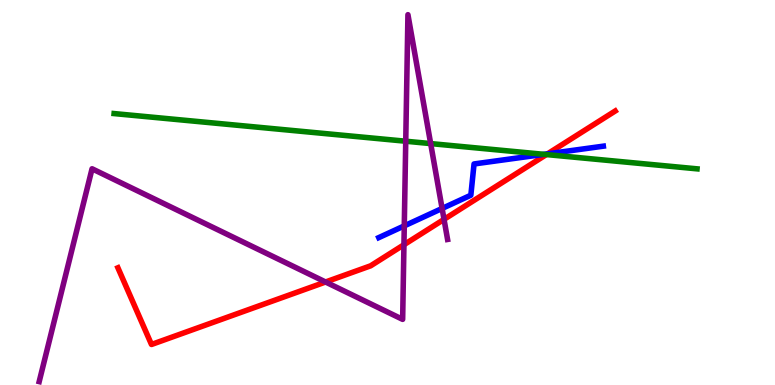[{'lines': ['blue', 'red'], 'intersections': [{'x': 7.06, 'y': 6.0}]}, {'lines': ['green', 'red'], 'intersections': [{'x': 7.05, 'y': 5.99}]}, {'lines': ['purple', 'red'], 'intersections': [{'x': 4.2, 'y': 2.68}, {'x': 5.21, 'y': 3.64}, {'x': 5.73, 'y': 4.3}]}, {'lines': ['blue', 'green'], 'intersections': [{'x': 7.02, 'y': 5.99}]}, {'lines': ['blue', 'purple'], 'intersections': [{'x': 5.22, 'y': 4.13}, {'x': 5.7, 'y': 4.59}]}, {'lines': ['green', 'purple'], 'intersections': [{'x': 5.24, 'y': 6.33}, {'x': 5.56, 'y': 6.27}]}]